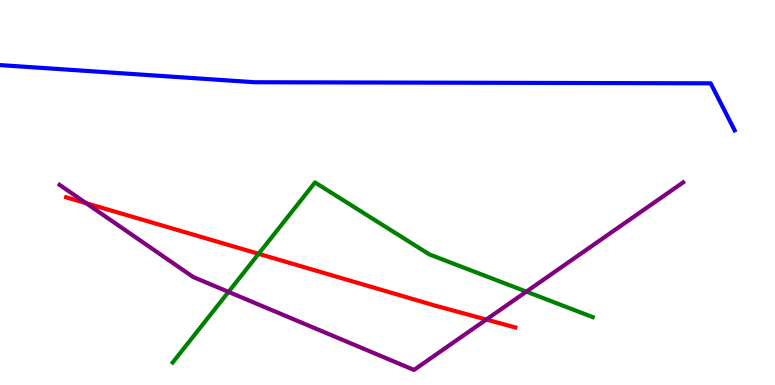[{'lines': ['blue', 'red'], 'intersections': []}, {'lines': ['green', 'red'], 'intersections': [{'x': 3.34, 'y': 3.41}]}, {'lines': ['purple', 'red'], 'intersections': [{'x': 1.11, 'y': 4.72}, {'x': 6.27, 'y': 1.7}]}, {'lines': ['blue', 'green'], 'intersections': []}, {'lines': ['blue', 'purple'], 'intersections': []}, {'lines': ['green', 'purple'], 'intersections': [{'x': 2.95, 'y': 2.42}, {'x': 6.79, 'y': 2.43}]}]